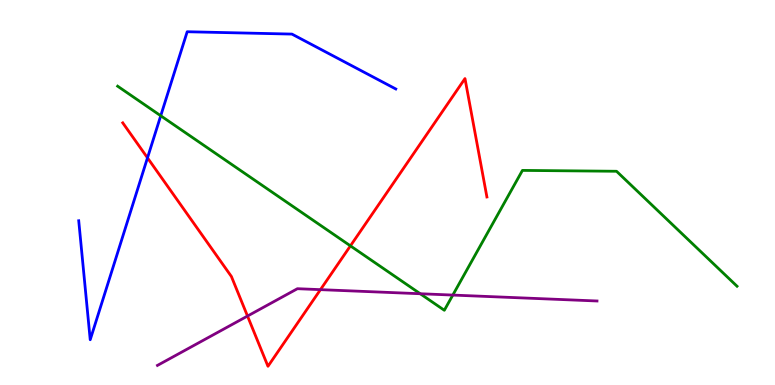[{'lines': ['blue', 'red'], 'intersections': [{'x': 1.9, 'y': 5.9}]}, {'lines': ['green', 'red'], 'intersections': [{'x': 4.52, 'y': 3.61}]}, {'lines': ['purple', 'red'], 'intersections': [{'x': 3.19, 'y': 1.79}, {'x': 4.13, 'y': 2.48}]}, {'lines': ['blue', 'green'], 'intersections': [{'x': 2.07, 'y': 6.99}]}, {'lines': ['blue', 'purple'], 'intersections': []}, {'lines': ['green', 'purple'], 'intersections': [{'x': 5.42, 'y': 2.37}, {'x': 5.84, 'y': 2.34}]}]